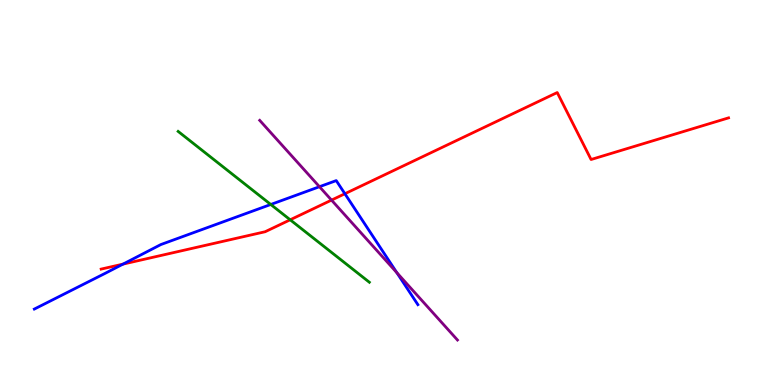[{'lines': ['blue', 'red'], 'intersections': [{'x': 1.59, 'y': 3.14}, {'x': 4.45, 'y': 4.97}]}, {'lines': ['green', 'red'], 'intersections': [{'x': 3.74, 'y': 4.29}]}, {'lines': ['purple', 'red'], 'intersections': [{'x': 4.28, 'y': 4.8}]}, {'lines': ['blue', 'green'], 'intersections': [{'x': 3.49, 'y': 4.69}]}, {'lines': ['blue', 'purple'], 'intersections': [{'x': 4.12, 'y': 5.15}, {'x': 5.12, 'y': 2.92}]}, {'lines': ['green', 'purple'], 'intersections': []}]